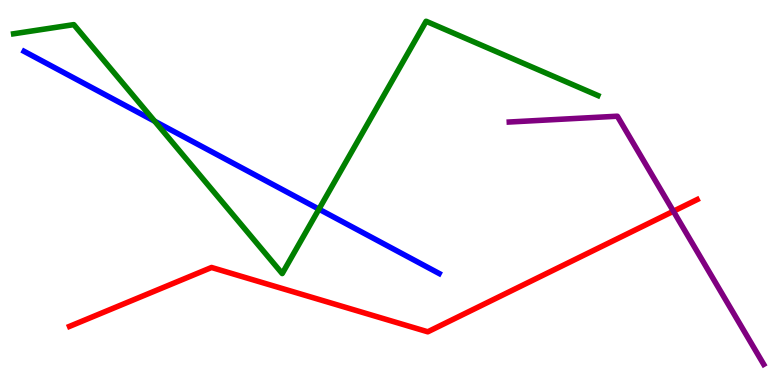[{'lines': ['blue', 'red'], 'intersections': []}, {'lines': ['green', 'red'], 'intersections': []}, {'lines': ['purple', 'red'], 'intersections': [{'x': 8.69, 'y': 4.51}]}, {'lines': ['blue', 'green'], 'intersections': [{'x': 2.0, 'y': 6.85}, {'x': 4.12, 'y': 4.57}]}, {'lines': ['blue', 'purple'], 'intersections': []}, {'lines': ['green', 'purple'], 'intersections': []}]